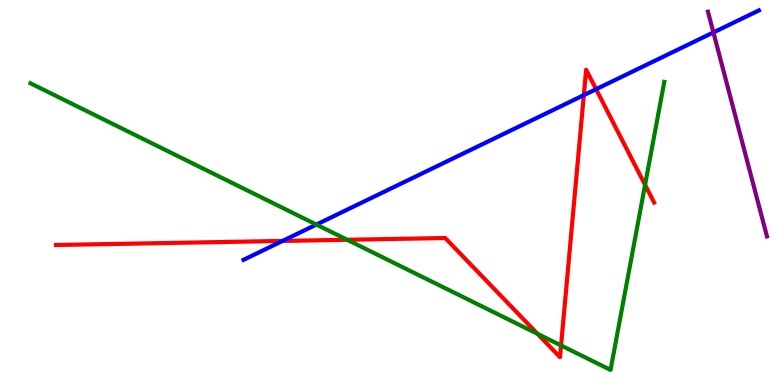[{'lines': ['blue', 'red'], 'intersections': [{'x': 3.65, 'y': 3.74}, {'x': 7.53, 'y': 7.53}, {'x': 7.69, 'y': 7.68}]}, {'lines': ['green', 'red'], 'intersections': [{'x': 4.48, 'y': 3.77}, {'x': 6.94, 'y': 1.33}, {'x': 7.24, 'y': 1.03}, {'x': 8.32, 'y': 5.2}]}, {'lines': ['purple', 'red'], 'intersections': []}, {'lines': ['blue', 'green'], 'intersections': [{'x': 4.08, 'y': 4.17}]}, {'lines': ['blue', 'purple'], 'intersections': [{'x': 9.21, 'y': 9.16}]}, {'lines': ['green', 'purple'], 'intersections': []}]